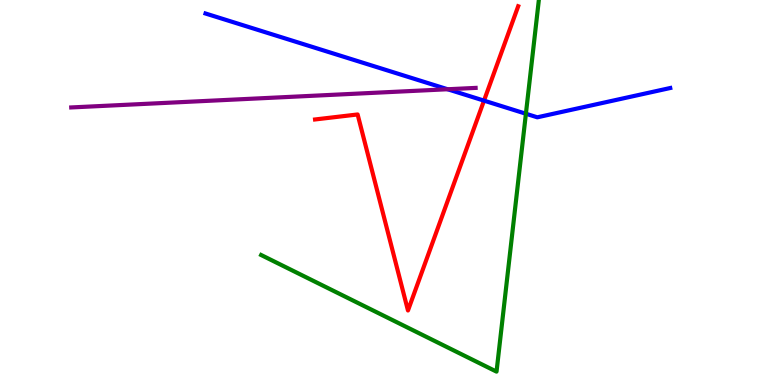[{'lines': ['blue', 'red'], 'intersections': [{'x': 6.25, 'y': 7.39}]}, {'lines': ['green', 'red'], 'intersections': []}, {'lines': ['purple', 'red'], 'intersections': []}, {'lines': ['blue', 'green'], 'intersections': [{'x': 6.79, 'y': 7.05}]}, {'lines': ['blue', 'purple'], 'intersections': [{'x': 5.78, 'y': 7.68}]}, {'lines': ['green', 'purple'], 'intersections': []}]